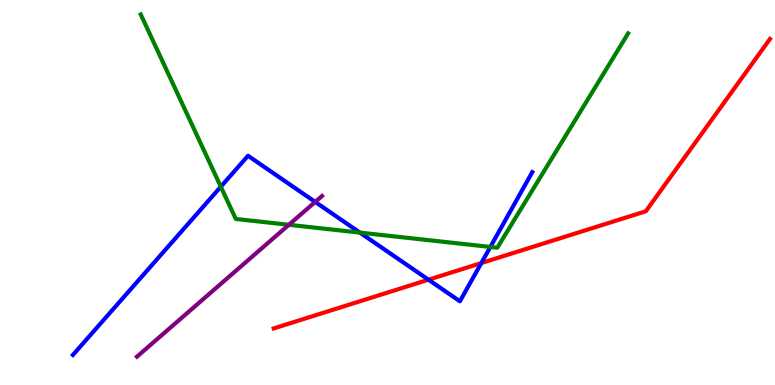[{'lines': ['blue', 'red'], 'intersections': [{'x': 5.53, 'y': 2.74}, {'x': 6.21, 'y': 3.17}]}, {'lines': ['green', 'red'], 'intersections': []}, {'lines': ['purple', 'red'], 'intersections': []}, {'lines': ['blue', 'green'], 'intersections': [{'x': 2.85, 'y': 5.15}, {'x': 4.64, 'y': 3.96}, {'x': 6.33, 'y': 3.59}]}, {'lines': ['blue', 'purple'], 'intersections': [{'x': 4.07, 'y': 4.76}]}, {'lines': ['green', 'purple'], 'intersections': [{'x': 3.73, 'y': 4.16}]}]